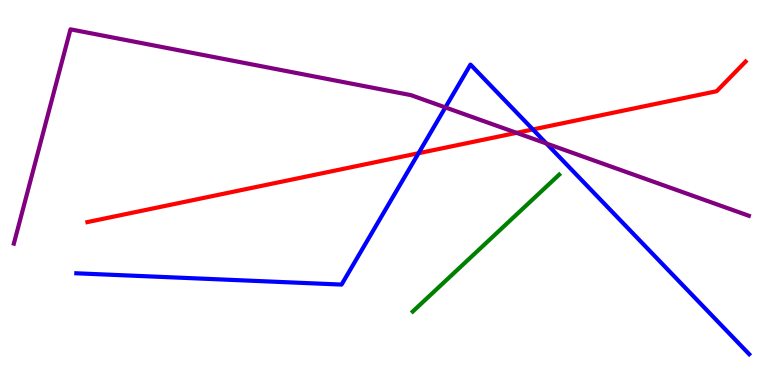[{'lines': ['blue', 'red'], 'intersections': [{'x': 5.4, 'y': 6.02}, {'x': 6.88, 'y': 6.64}]}, {'lines': ['green', 'red'], 'intersections': []}, {'lines': ['purple', 'red'], 'intersections': [{'x': 6.67, 'y': 6.55}]}, {'lines': ['blue', 'green'], 'intersections': []}, {'lines': ['blue', 'purple'], 'intersections': [{'x': 5.75, 'y': 7.21}, {'x': 7.05, 'y': 6.27}]}, {'lines': ['green', 'purple'], 'intersections': []}]